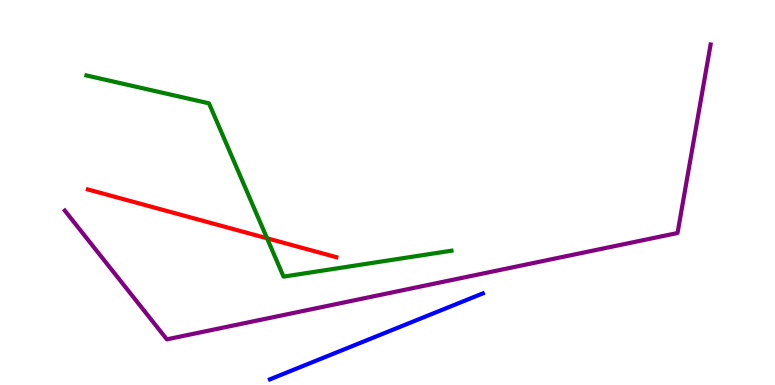[{'lines': ['blue', 'red'], 'intersections': []}, {'lines': ['green', 'red'], 'intersections': [{'x': 3.45, 'y': 3.81}]}, {'lines': ['purple', 'red'], 'intersections': []}, {'lines': ['blue', 'green'], 'intersections': []}, {'lines': ['blue', 'purple'], 'intersections': []}, {'lines': ['green', 'purple'], 'intersections': []}]